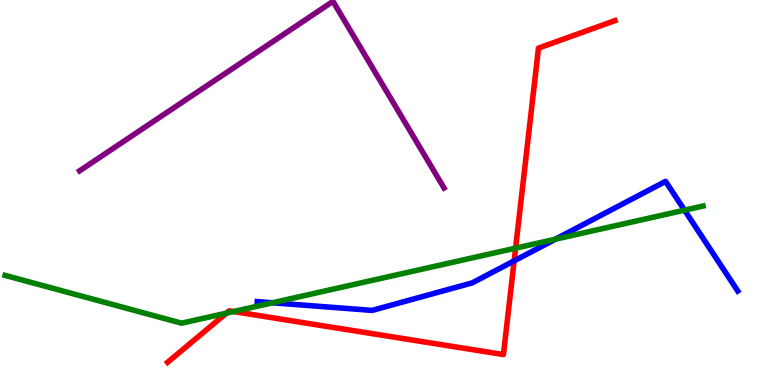[{'lines': ['blue', 'red'], 'intersections': [{'x': 6.63, 'y': 3.22}]}, {'lines': ['green', 'red'], 'intersections': [{'x': 2.92, 'y': 1.87}, {'x': 3.01, 'y': 1.91}, {'x': 6.65, 'y': 3.55}]}, {'lines': ['purple', 'red'], 'intersections': []}, {'lines': ['blue', 'green'], 'intersections': [{'x': 3.52, 'y': 2.14}, {'x': 7.17, 'y': 3.79}, {'x': 8.83, 'y': 4.54}]}, {'lines': ['blue', 'purple'], 'intersections': []}, {'lines': ['green', 'purple'], 'intersections': []}]